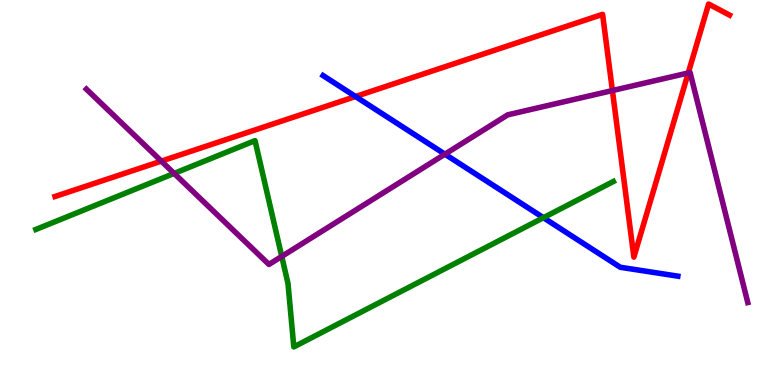[{'lines': ['blue', 'red'], 'intersections': [{'x': 4.59, 'y': 7.49}]}, {'lines': ['green', 'red'], 'intersections': []}, {'lines': ['purple', 'red'], 'intersections': [{'x': 2.08, 'y': 5.82}, {'x': 7.9, 'y': 7.65}, {'x': 8.88, 'y': 8.11}]}, {'lines': ['blue', 'green'], 'intersections': [{'x': 7.01, 'y': 4.35}]}, {'lines': ['blue', 'purple'], 'intersections': [{'x': 5.74, 'y': 6.0}]}, {'lines': ['green', 'purple'], 'intersections': [{'x': 2.25, 'y': 5.5}, {'x': 3.64, 'y': 3.34}]}]